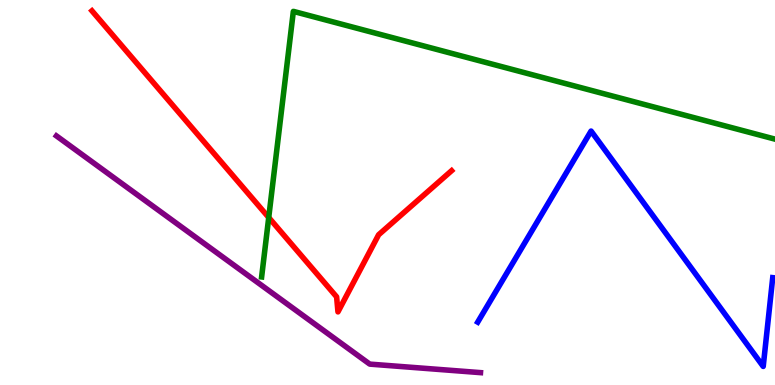[{'lines': ['blue', 'red'], 'intersections': []}, {'lines': ['green', 'red'], 'intersections': [{'x': 3.47, 'y': 4.35}]}, {'lines': ['purple', 'red'], 'intersections': []}, {'lines': ['blue', 'green'], 'intersections': []}, {'lines': ['blue', 'purple'], 'intersections': []}, {'lines': ['green', 'purple'], 'intersections': []}]